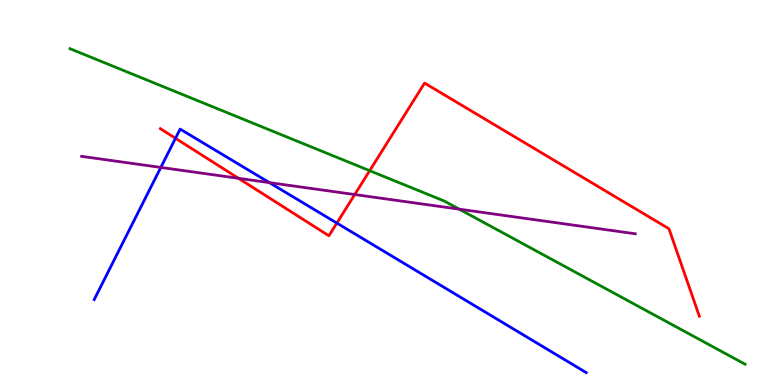[{'lines': ['blue', 'red'], 'intersections': [{'x': 2.26, 'y': 6.41}, {'x': 4.35, 'y': 4.21}]}, {'lines': ['green', 'red'], 'intersections': [{'x': 4.77, 'y': 5.57}]}, {'lines': ['purple', 'red'], 'intersections': [{'x': 3.08, 'y': 5.37}, {'x': 4.58, 'y': 4.95}]}, {'lines': ['blue', 'green'], 'intersections': []}, {'lines': ['blue', 'purple'], 'intersections': [{'x': 2.08, 'y': 5.65}, {'x': 3.48, 'y': 5.26}]}, {'lines': ['green', 'purple'], 'intersections': [{'x': 5.93, 'y': 4.57}]}]